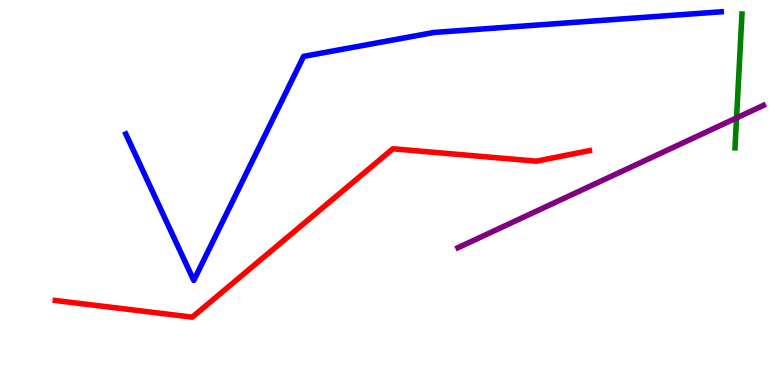[{'lines': ['blue', 'red'], 'intersections': []}, {'lines': ['green', 'red'], 'intersections': []}, {'lines': ['purple', 'red'], 'intersections': []}, {'lines': ['blue', 'green'], 'intersections': []}, {'lines': ['blue', 'purple'], 'intersections': []}, {'lines': ['green', 'purple'], 'intersections': [{'x': 9.5, 'y': 6.94}]}]